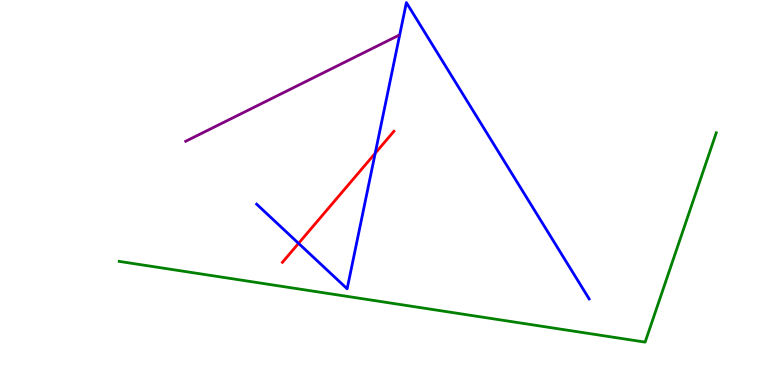[{'lines': ['blue', 'red'], 'intersections': [{'x': 3.85, 'y': 3.68}, {'x': 4.84, 'y': 6.02}]}, {'lines': ['green', 'red'], 'intersections': []}, {'lines': ['purple', 'red'], 'intersections': []}, {'lines': ['blue', 'green'], 'intersections': []}, {'lines': ['blue', 'purple'], 'intersections': []}, {'lines': ['green', 'purple'], 'intersections': []}]